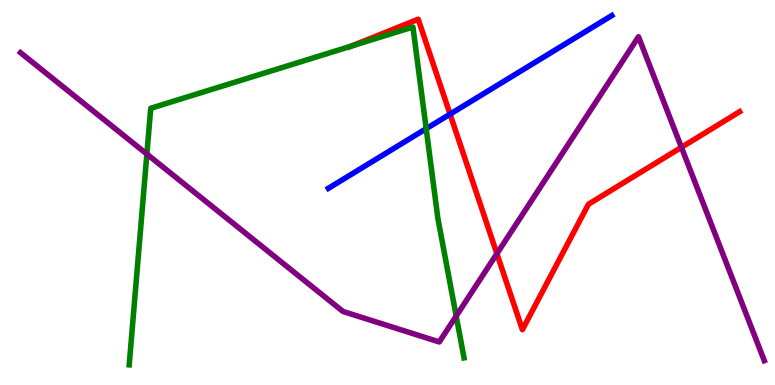[{'lines': ['blue', 'red'], 'intersections': [{'x': 5.81, 'y': 7.04}]}, {'lines': ['green', 'red'], 'intersections': [{'x': 4.54, 'y': 8.8}]}, {'lines': ['purple', 'red'], 'intersections': [{'x': 6.41, 'y': 3.41}, {'x': 8.79, 'y': 6.17}]}, {'lines': ['blue', 'green'], 'intersections': [{'x': 5.5, 'y': 6.66}]}, {'lines': ['blue', 'purple'], 'intersections': []}, {'lines': ['green', 'purple'], 'intersections': [{'x': 1.9, 'y': 6.0}, {'x': 5.89, 'y': 1.79}]}]